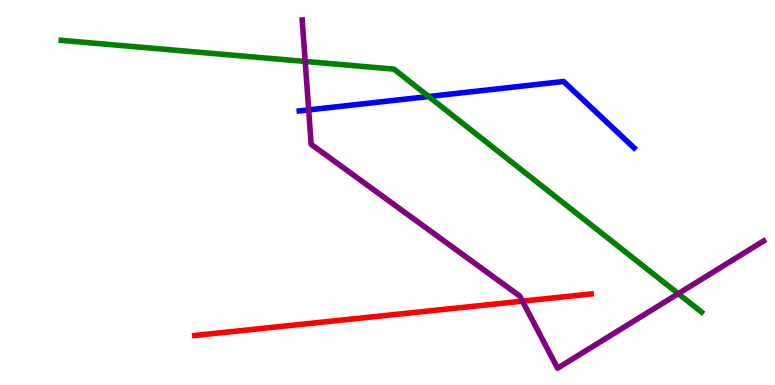[{'lines': ['blue', 'red'], 'intersections': []}, {'lines': ['green', 'red'], 'intersections': []}, {'lines': ['purple', 'red'], 'intersections': [{'x': 6.74, 'y': 2.18}]}, {'lines': ['blue', 'green'], 'intersections': [{'x': 5.53, 'y': 7.49}]}, {'lines': ['blue', 'purple'], 'intersections': [{'x': 3.98, 'y': 7.15}]}, {'lines': ['green', 'purple'], 'intersections': [{'x': 3.94, 'y': 8.4}, {'x': 8.75, 'y': 2.37}]}]